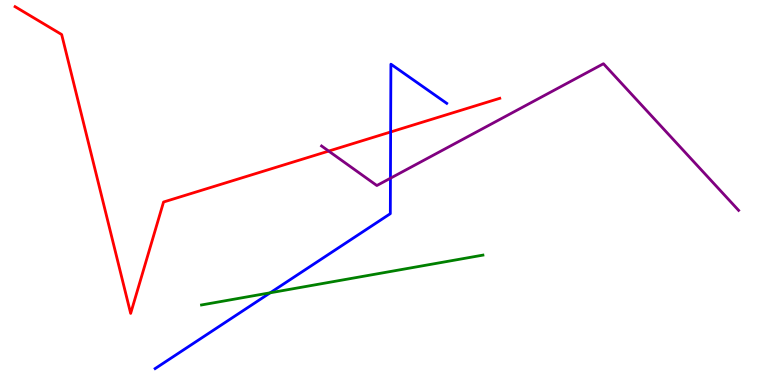[{'lines': ['blue', 'red'], 'intersections': [{'x': 5.04, 'y': 6.57}]}, {'lines': ['green', 'red'], 'intersections': []}, {'lines': ['purple', 'red'], 'intersections': [{'x': 4.24, 'y': 6.08}]}, {'lines': ['blue', 'green'], 'intersections': [{'x': 3.49, 'y': 2.39}]}, {'lines': ['blue', 'purple'], 'intersections': [{'x': 5.04, 'y': 5.37}]}, {'lines': ['green', 'purple'], 'intersections': []}]